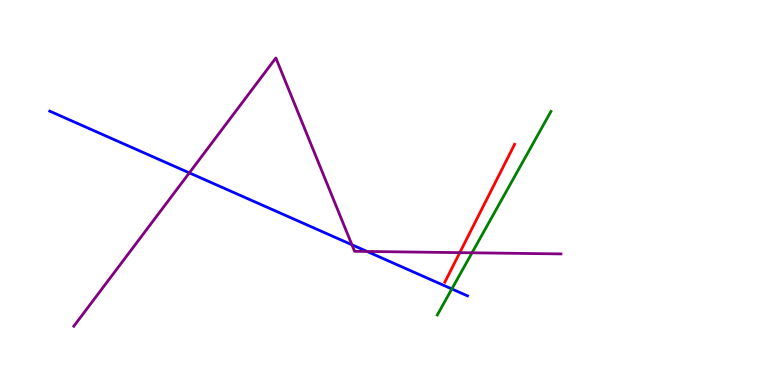[{'lines': ['blue', 'red'], 'intersections': []}, {'lines': ['green', 'red'], 'intersections': []}, {'lines': ['purple', 'red'], 'intersections': [{'x': 5.93, 'y': 3.44}]}, {'lines': ['blue', 'green'], 'intersections': [{'x': 5.83, 'y': 2.5}]}, {'lines': ['blue', 'purple'], 'intersections': [{'x': 2.44, 'y': 5.51}, {'x': 4.54, 'y': 3.64}, {'x': 4.74, 'y': 3.47}]}, {'lines': ['green', 'purple'], 'intersections': [{'x': 6.09, 'y': 3.43}]}]